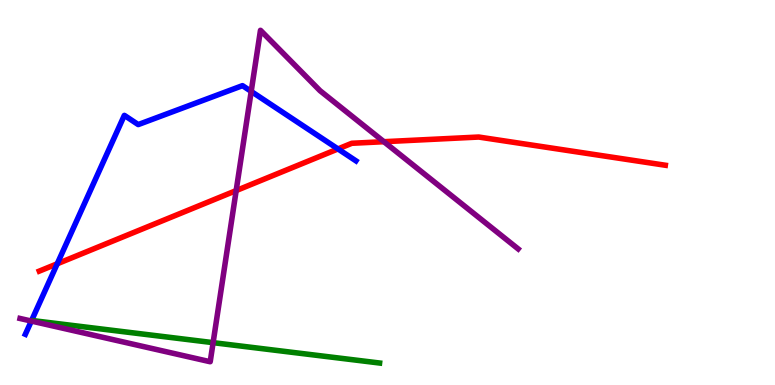[{'lines': ['blue', 'red'], 'intersections': [{'x': 0.738, 'y': 3.15}, {'x': 4.36, 'y': 6.13}]}, {'lines': ['green', 'red'], 'intersections': []}, {'lines': ['purple', 'red'], 'intersections': [{'x': 3.05, 'y': 5.05}, {'x': 4.95, 'y': 6.32}]}, {'lines': ['blue', 'green'], 'intersections': []}, {'lines': ['blue', 'purple'], 'intersections': [{'x': 0.404, 'y': 1.66}, {'x': 3.24, 'y': 7.63}]}, {'lines': ['green', 'purple'], 'intersections': [{'x': 2.75, 'y': 1.1}]}]